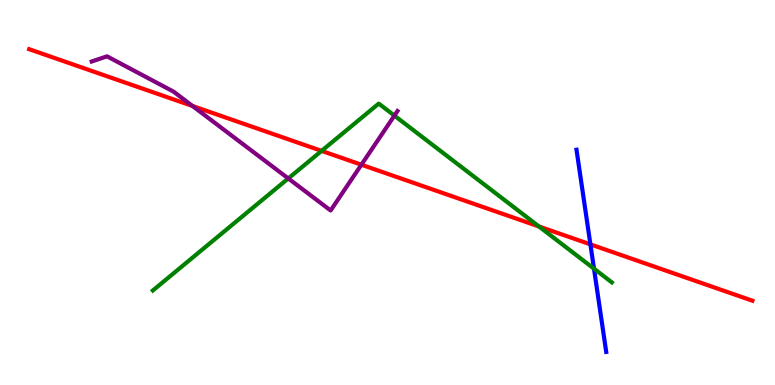[{'lines': ['blue', 'red'], 'intersections': [{'x': 7.62, 'y': 3.65}]}, {'lines': ['green', 'red'], 'intersections': [{'x': 4.15, 'y': 6.08}, {'x': 6.95, 'y': 4.12}]}, {'lines': ['purple', 'red'], 'intersections': [{'x': 2.48, 'y': 7.25}, {'x': 4.66, 'y': 5.72}]}, {'lines': ['blue', 'green'], 'intersections': [{'x': 7.66, 'y': 3.02}]}, {'lines': ['blue', 'purple'], 'intersections': []}, {'lines': ['green', 'purple'], 'intersections': [{'x': 3.72, 'y': 5.37}, {'x': 5.09, 'y': 7.0}]}]